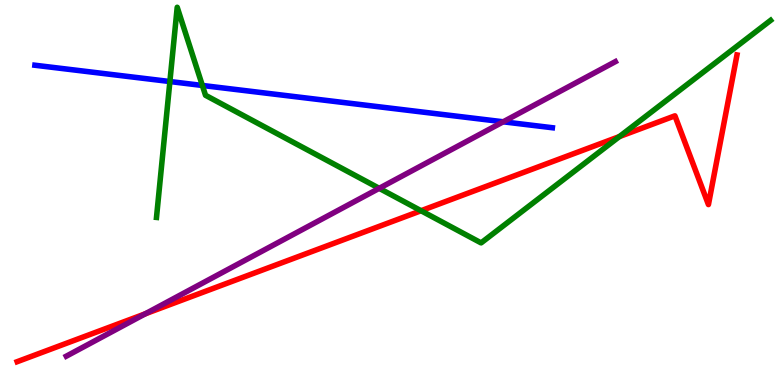[{'lines': ['blue', 'red'], 'intersections': []}, {'lines': ['green', 'red'], 'intersections': [{'x': 5.43, 'y': 4.53}, {'x': 7.99, 'y': 6.45}]}, {'lines': ['purple', 'red'], 'intersections': [{'x': 1.87, 'y': 1.85}]}, {'lines': ['blue', 'green'], 'intersections': [{'x': 2.19, 'y': 7.88}, {'x': 2.61, 'y': 7.78}]}, {'lines': ['blue', 'purple'], 'intersections': [{'x': 6.49, 'y': 6.84}]}, {'lines': ['green', 'purple'], 'intersections': [{'x': 4.89, 'y': 5.11}]}]